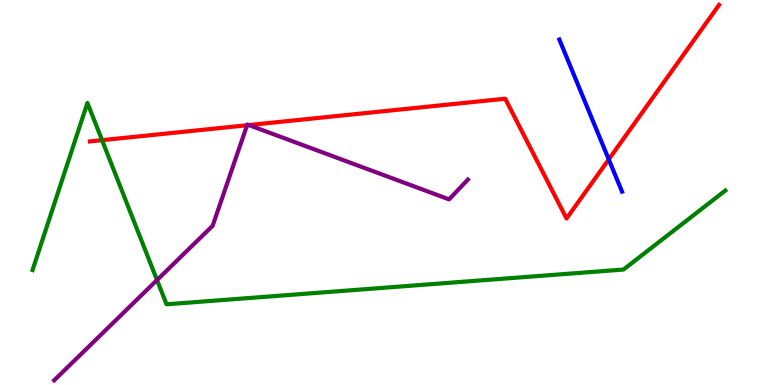[{'lines': ['blue', 'red'], 'intersections': [{'x': 7.85, 'y': 5.86}]}, {'lines': ['green', 'red'], 'intersections': [{'x': 1.32, 'y': 6.36}]}, {'lines': ['purple', 'red'], 'intersections': [{'x': 3.19, 'y': 6.75}, {'x': 3.21, 'y': 6.75}]}, {'lines': ['blue', 'green'], 'intersections': []}, {'lines': ['blue', 'purple'], 'intersections': []}, {'lines': ['green', 'purple'], 'intersections': [{'x': 2.03, 'y': 2.73}]}]